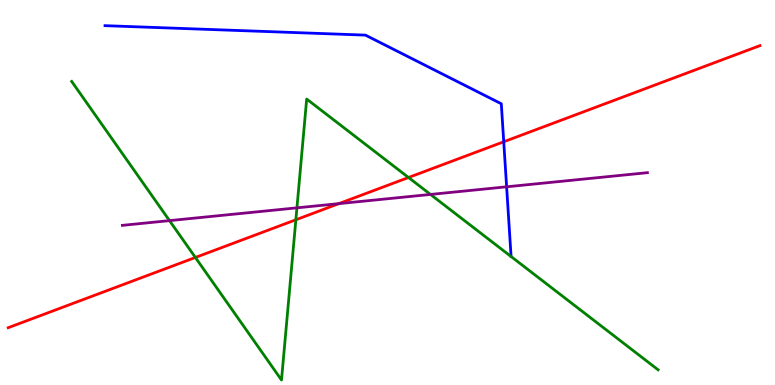[{'lines': ['blue', 'red'], 'intersections': [{'x': 6.5, 'y': 6.32}]}, {'lines': ['green', 'red'], 'intersections': [{'x': 2.52, 'y': 3.31}, {'x': 3.82, 'y': 4.29}, {'x': 5.27, 'y': 5.39}]}, {'lines': ['purple', 'red'], 'intersections': [{'x': 4.37, 'y': 4.71}]}, {'lines': ['blue', 'green'], 'intersections': []}, {'lines': ['blue', 'purple'], 'intersections': [{'x': 6.54, 'y': 5.15}]}, {'lines': ['green', 'purple'], 'intersections': [{'x': 2.19, 'y': 4.27}, {'x': 3.83, 'y': 4.6}, {'x': 5.55, 'y': 4.95}]}]